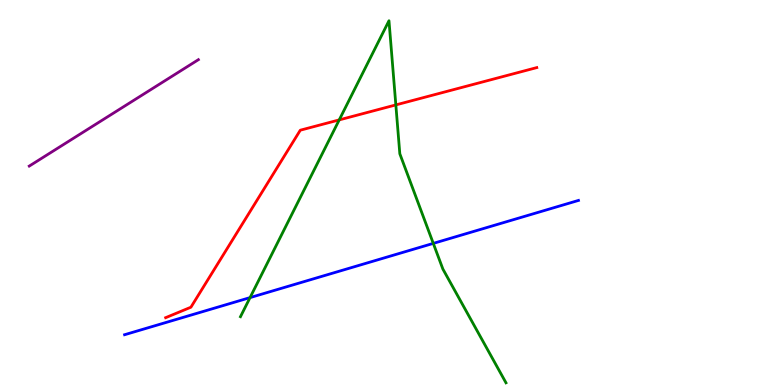[{'lines': ['blue', 'red'], 'intersections': []}, {'lines': ['green', 'red'], 'intersections': [{'x': 4.38, 'y': 6.89}, {'x': 5.11, 'y': 7.28}]}, {'lines': ['purple', 'red'], 'intersections': []}, {'lines': ['blue', 'green'], 'intersections': [{'x': 3.23, 'y': 2.27}, {'x': 5.59, 'y': 3.68}]}, {'lines': ['blue', 'purple'], 'intersections': []}, {'lines': ['green', 'purple'], 'intersections': []}]